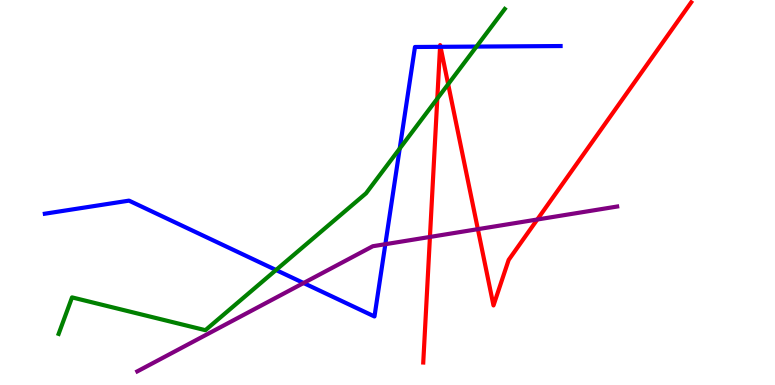[{'lines': ['blue', 'red'], 'intersections': [{'x': 5.68, 'y': 8.78}, {'x': 5.68, 'y': 8.78}]}, {'lines': ['green', 'red'], 'intersections': [{'x': 5.64, 'y': 7.44}, {'x': 5.78, 'y': 7.81}]}, {'lines': ['purple', 'red'], 'intersections': [{'x': 5.55, 'y': 3.85}, {'x': 6.17, 'y': 4.05}, {'x': 6.93, 'y': 4.3}]}, {'lines': ['blue', 'green'], 'intersections': [{'x': 3.56, 'y': 2.99}, {'x': 5.16, 'y': 6.14}, {'x': 6.15, 'y': 8.79}]}, {'lines': ['blue', 'purple'], 'intersections': [{'x': 3.92, 'y': 2.65}, {'x': 4.97, 'y': 3.66}]}, {'lines': ['green', 'purple'], 'intersections': []}]